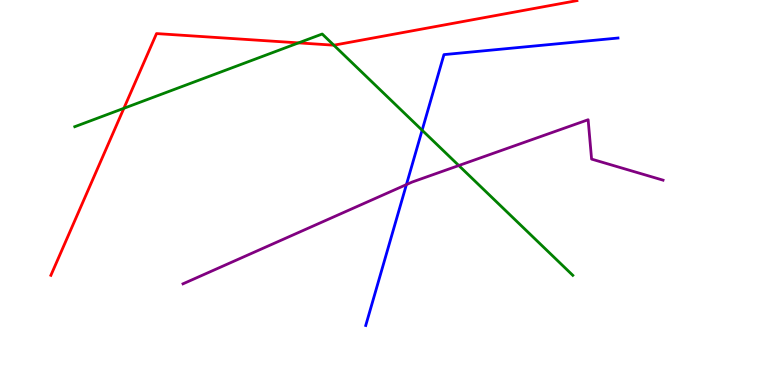[{'lines': ['blue', 'red'], 'intersections': []}, {'lines': ['green', 'red'], 'intersections': [{'x': 1.6, 'y': 7.19}, {'x': 3.85, 'y': 8.89}, {'x': 4.31, 'y': 8.83}]}, {'lines': ['purple', 'red'], 'intersections': []}, {'lines': ['blue', 'green'], 'intersections': [{'x': 5.45, 'y': 6.62}]}, {'lines': ['blue', 'purple'], 'intersections': [{'x': 5.24, 'y': 5.21}]}, {'lines': ['green', 'purple'], 'intersections': [{'x': 5.92, 'y': 5.7}]}]